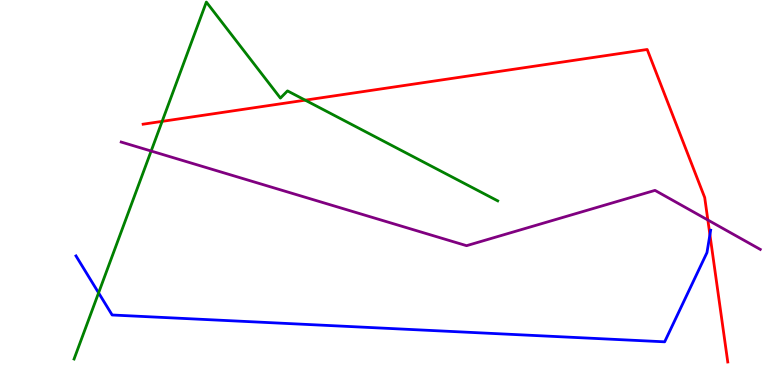[{'lines': ['blue', 'red'], 'intersections': [{'x': 9.16, 'y': 3.9}]}, {'lines': ['green', 'red'], 'intersections': [{'x': 2.09, 'y': 6.85}, {'x': 3.94, 'y': 7.4}]}, {'lines': ['purple', 'red'], 'intersections': [{'x': 9.13, 'y': 4.29}]}, {'lines': ['blue', 'green'], 'intersections': [{'x': 1.27, 'y': 2.39}]}, {'lines': ['blue', 'purple'], 'intersections': []}, {'lines': ['green', 'purple'], 'intersections': [{'x': 1.95, 'y': 6.08}]}]